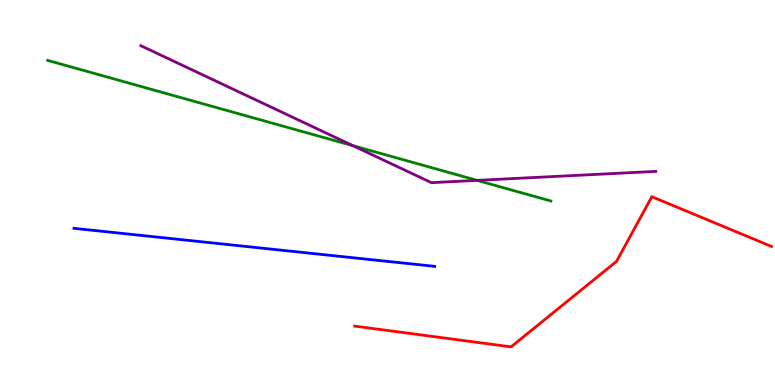[{'lines': ['blue', 'red'], 'intersections': []}, {'lines': ['green', 'red'], 'intersections': []}, {'lines': ['purple', 'red'], 'intersections': []}, {'lines': ['blue', 'green'], 'intersections': []}, {'lines': ['blue', 'purple'], 'intersections': []}, {'lines': ['green', 'purple'], 'intersections': [{'x': 4.55, 'y': 6.22}, {'x': 6.16, 'y': 5.32}]}]